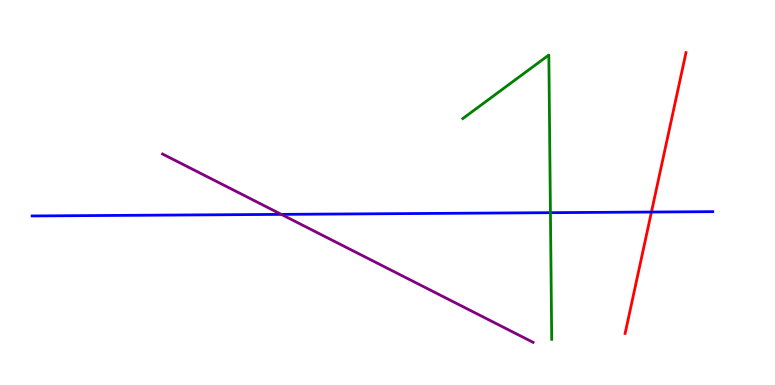[{'lines': ['blue', 'red'], 'intersections': [{'x': 8.41, 'y': 4.49}]}, {'lines': ['green', 'red'], 'intersections': []}, {'lines': ['purple', 'red'], 'intersections': []}, {'lines': ['blue', 'green'], 'intersections': [{'x': 7.1, 'y': 4.48}]}, {'lines': ['blue', 'purple'], 'intersections': [{'x': 3.63, 'y': 4.43}]}, {'lines': ['green', 'purple'], 'intersections': []}]